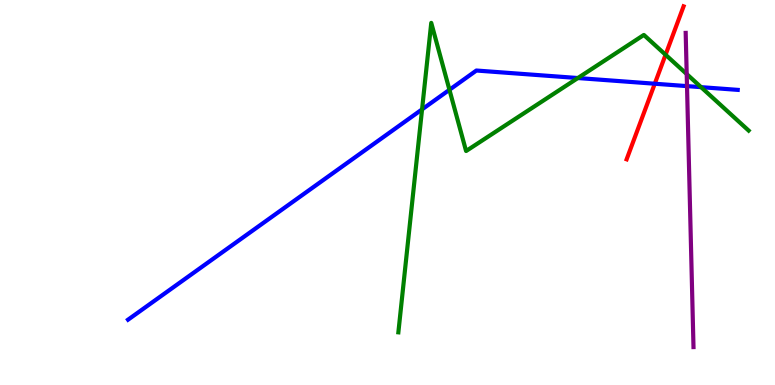[{'lines': ['blue', 'red'], 'intersections': [{'x': 8.45, 'y': 7.83}]}, {'lines': ['green', 'red'], 'intersections': [{'x': 8.59, 'y': 8.58}]}, {'lines': ['purple', 'red'], 'intersections': []}, {'lines': ['blue', 'green'], 'intersections': [{'x': 5.45, 'y': 7.16}, {'x': 5.8, 'y': 7.67}, {'x': 7.46, 'y': 7.97}, {'x': 9.05, 'y': 7.74}]}, {'lines': ['blue', 'purple'], 'intersections': [{'x': 8.86, 'y': 7.76}]}, {'lines': ['green', 'purple'], 'intersections': [{'x': 8.86, 'y': 8.08}]}]